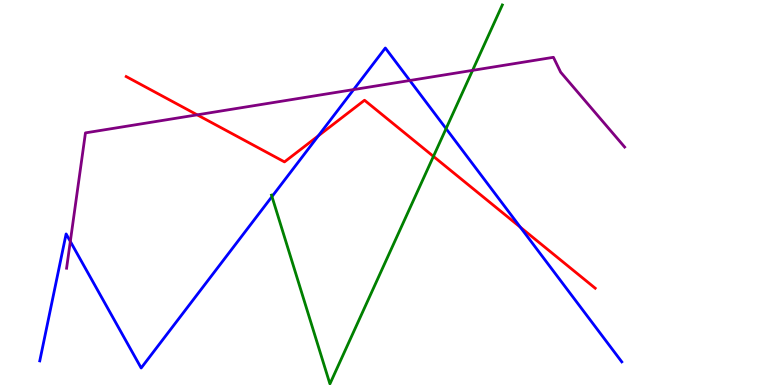[{'lines': ['blue', 'red'], 'intersections': [{'x': 4.11, 'y': 6.47}, {'x': 6.71, 'y': 4.1}]}, {'lines': ['green', 'red'], 'intersections': [{'x': 5.59, 'y': 5.94}]}, {'lines': ['purple', 'red'], 'intersections': [{'x': 2.54, 'y': 7.02}]}, {'lines': ['blue', 'green'], 'intersections': [{'x': 3.51, 'y': 4.89}, {'x': 5.76, 'y': 6.66}]}, {'lines': ['blue', 'purple'], 'intersections': [{'x': 0.907, 'y': 3.73}, {'x': 4.56, 'y': 7.67}, {'x': 5.29, 'y': 7.91}]}, {'lines': ['green', 'purple'], 'intersections': [{'x': 6.1, 'y': 8.17}]}]